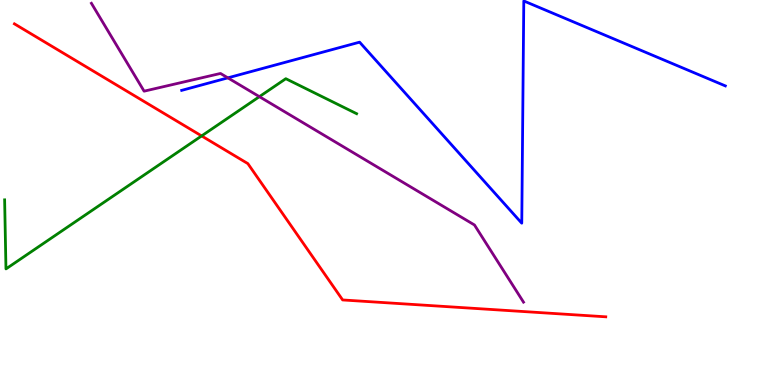[{'lines': ['blue', 'red'], 'intersections': []}, {'lines': ['green', 'red'], 'intersections': [{'x': 2.6, 'y': 6.47}]}, {'lines': ['purple', 'red'], 'intersections': []}, {'lines': ['blue', 'green'], 'intersections': []}, {'lines': ['blue', 'purple'], 'intersections': [{'x': 2.94, 'y': 7.98}]}, {'lines': ['green', 'purple'], 'intersections': [{'x': 3.35, 'y': 7.49}]}]